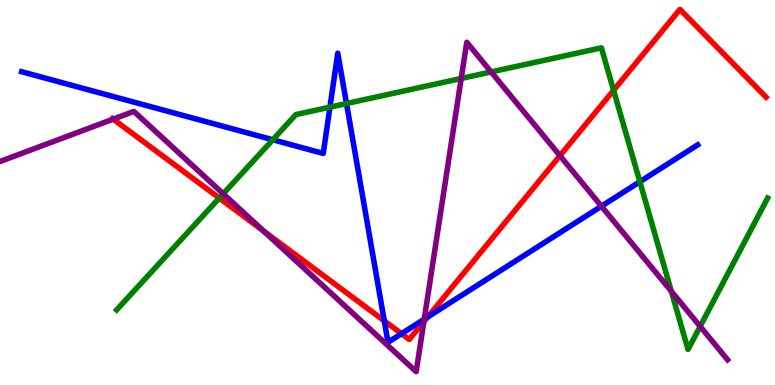[{'lines': ['blue', 'red'], 'intersections': [{'x': 4.96, 'y': 1.67}, {'x': 5.18, 'y': 1.33}, {'x': 5.52, 'y': 1.77}]}, {'lines': ['green', 'red'], 'intersections': [{'x': 2.83, 'y': 4.86}, {'x': 7.92, 'y': 7.65}]}, {'lines': ['purple', 'red'], 'intersections': [{'x': 1.46, 'y': 6.91}, {'x': 3.4, 'y': 4.0}, {'x': 5.47, 'y': 1.64}, {'x': 7.23, 'y': 5.96}]}, {'lines': ['blue', 'green'], 'intersections': [{'x': 3.52, 'y': 6.37}, {'x': 4.26, 'y': 7.22}, {'x': 4.47, 'y': 7.31}, {'x': 8.26, 'y': 5.28}]}, {'lines': ['blue', 'purple'], 'intersections': [{'x': 5.47, 'y': 1.71}, {'x': 7.76, 'y': 4.64}]}, {'lines': ['green', 'purple'], 'intersections': [{'x': 2.88, 'y': 4.97}, {'x': 5.95, 'y': 7.96}, {'x': 6.34, 'y': 8.13}, {'x': 8.66, 'y': 2.43}, {'x': 9.03, 'y': 1.52}]}]